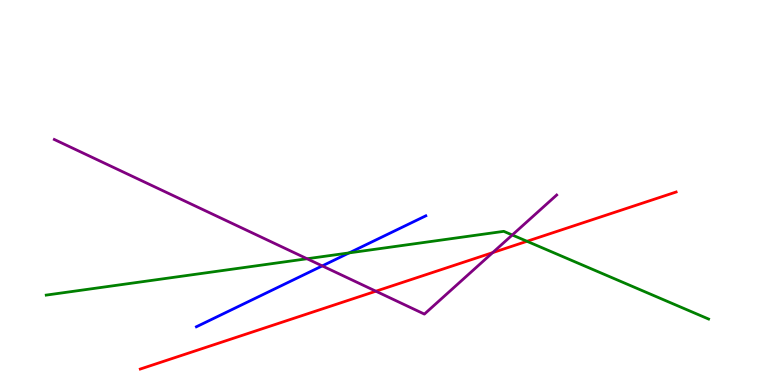[{'lines': ['blue', 'red'], 'intersections': []}, {'lines': ['green', 'red'], 'intersections': [{'x': 6.8, 'y': 3.73}]}, {'lines': ['purple', 'red'], 'intersections': [{'x': 4.85, 'y': 2.44}, {'x': 6.36, 'y': 3.44}]}, {'lines': ['blue', 'green'], 'intersections': [{'x': 4.51, 'y': 3.43}]}, {'lines': ['blue', 'purple'], 'intersections': [{'x': 4.16, 'y': 3.09}]}, {'lines': ['green', 'purple'], 'intersections': [{'x': 3.96, 'y': 3.28}, {'x': 6.61, 'y': 3.9}]}]